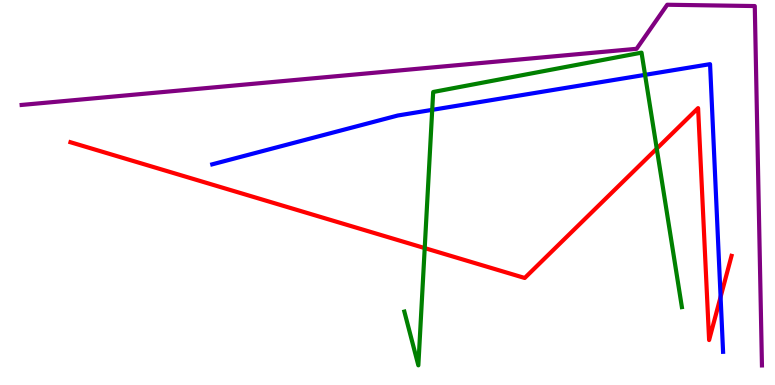[{'lines': ['blue', 'red'], 'intersections': [{'x': 9.3, 'y': 2.29}]}, {'lines': ['green', 'red'], 'intersections': [{'x': 5.48, 'y': 3.56}, {'x': 8.47, 'y': 6.14}]}, {'lines': ['purple', 'red'], 'intersections': []}, {'lines': ['blue', 'green'], 'intersections': [{'x': 5.58, 'y': 7.15}, {'x': 8.32, 'y': 8.06}]}, {'lines': ['blue', 'purple'], 'intersections': []}, {'lines': ['green', 'purple'], 'intersections': []}]